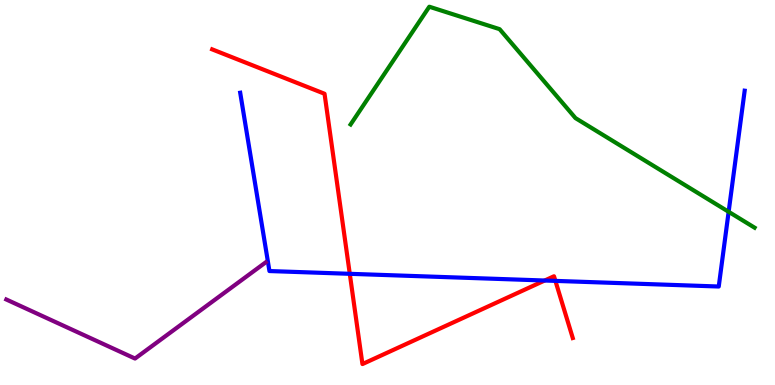[{'lines': ['blue', 'red'], 'intersections': [{'x': 4.51, 'y': 2.89}, {'x': 7.03, 'y': 2.71}, {'x': 7.17, 'y': 2.7}]}, {'lines': ['green', 'red'], 'intersections': []}, {'lines': ['purple', 'red'], 'intersections': []}, {'lines': ['blue', 'green'], 'intersections': [{'x': 9.4, 'y': 4.5}]}, {'lines': ['blue', 'purple'], 'intersections': []}, {'lines': ['green', 'purple'], 'intersections': []}]